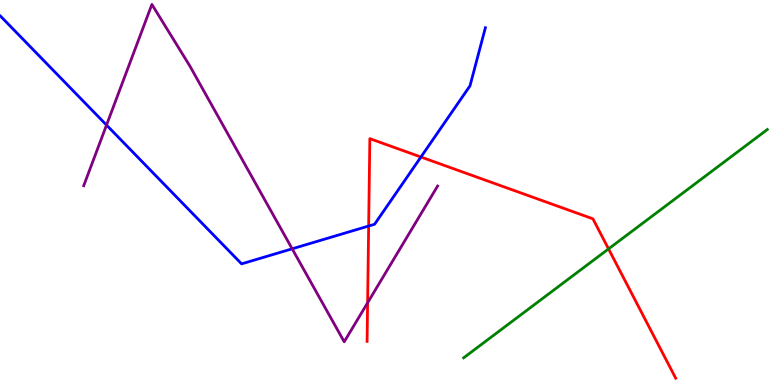[{'lines': ['blue', 'red'], 'intersections': [{'x': 4.76, 'y': 4.13}, {'x': 5.43, 'y': 5.92}]}, {'lines': ['green', 'red'], 'intersections': [{'x': 7.85, 'y': 3.54}]}, {'lines': ['purple', 'red'], 'intersections': [{'x': 4.74, 'y': 2.14}]}, {'lines': ['blue', 'green'], 'intersections': []}, {'lines': ['blue', 'purple'], 'intersections': [{'x': 1.37, 'y': 6.75}, {'x': 3.77, 'y': 3.54}]}, {'lines': ['green', 'purple'], 'intersections': []}]